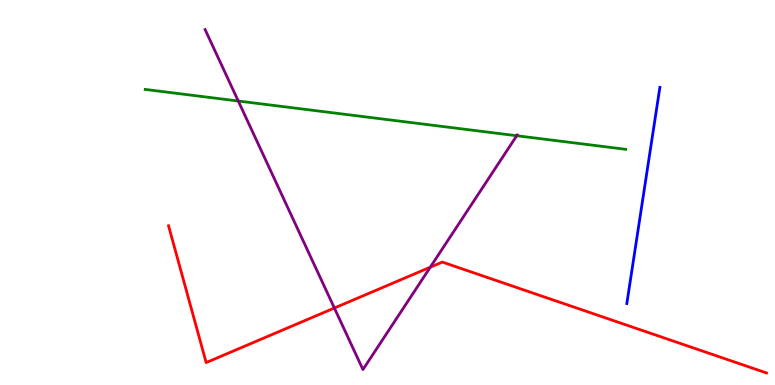[{'lines': ['blue', 'red'], 'intersections': []}, {'lines': ['green', 'red'], 'intersections': []}, {'lines': ['purple', 'red'], 'intersections': [{'x': 4.31, 'y': 2.0}, {'x': 5.55, 'y': 3.06}]}, {'lines': ['blue', 'green'], 'intersections': []}, {'lines': ['blue', 'purple'], 'intersections': []}, {'lines': ['green', 'purple'], 'intersections': [{'x': 3.07, 'y': 7.38}, {'x': 6.67, 'y': 6.47}]}]